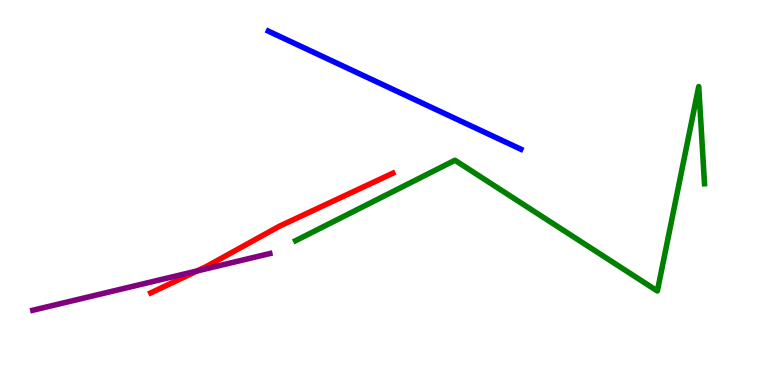[{'lines': ['blue', 'red'], 'intersections': []}, {'lines': ['green', 'red'], 'intersections': []}, {'lines': ['purple', 'red'], 'intersections': [{'x': 2.54, 'y': 2.96}]}, {'lines': ['blue', 'green'], 'intersections': []}, {'lines': ['blue', 'purple'], 'intersections': []}, {'lines': ['green', 'purple'], 'intersections': []}]